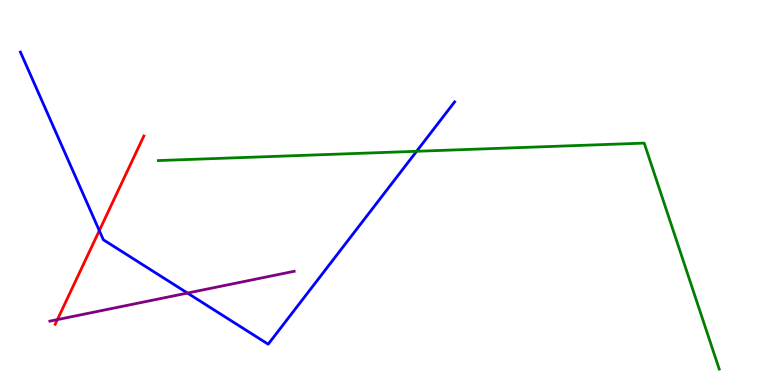[{'lines': ['blue', 'red'], 'intersections': [{'x': 1.28, 'y': 4.01}]}, {'lines': ['green', 'red'], 'intersections': []}, {'lines': ['purple', 'red'], 'intersections': [{'x': 0.741, 'y': 1.7}]}, {'lines': ['blue', 'green'], 'intersections': [{'x': 5.38, 'y': 6.07}]}, {'lines': ['blue', 'purple'], 'intersections': [{'x': 2.42, 'y': 2.39}]}, {'lines': ['green', 'purple'], 'intersections': []}]